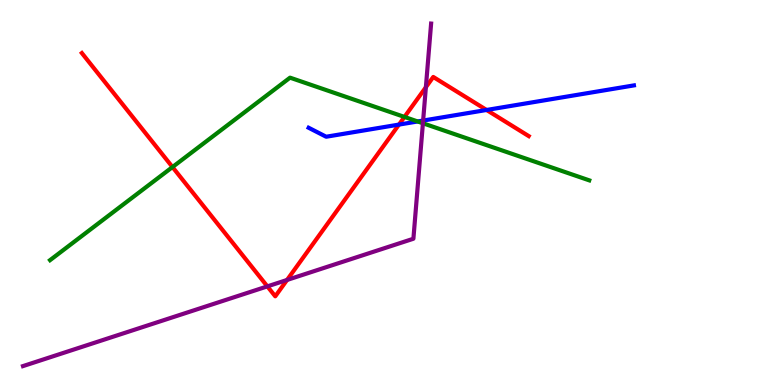[{'lines': ['blue', 'red'], 'intersections': [{'x': 5.15, 'y': 6.76}, {'x': 6.28, 'y': 7.14}]}, {'lines': ['green', 'red'], 'intersections': [{'x': 2.23, 'y': 5.66}, {'x': 5.22, 'y': 6.96}]}, {'lines': ['purple', 'red'], 'intersections': [{'x': 3.45, 'y': 2.56}, {'x': 3.7, 'y': 2.73}, {'x': 5.5, 'y': 7.73}]}, {'lines': ['blue', 'green'], 'intersections': [{'x': 5.39, 'y': 6.85}]}, {'lines': ['blue', 'purple'], 'intersections': [{'x': 5.46, 'y': 6.87}]}, {'lines': ['green', 'purple'], 'intersections': [{'x': 5.46, 'y': 6.8}]}]